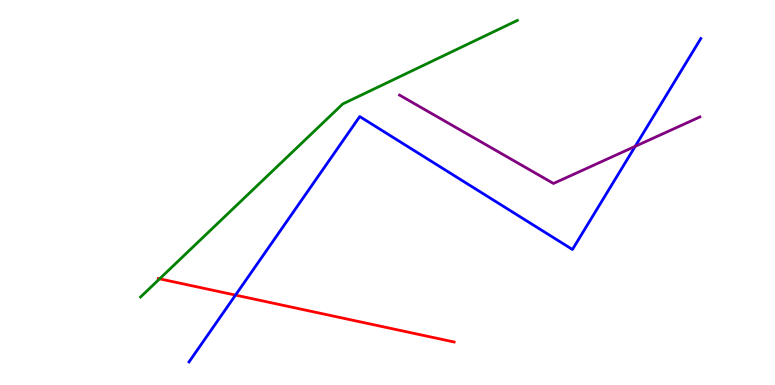[{'lines': ['blue', 'red'], 'intersections': [{'x': 3.04, 'y': 2.33}]}, {'lines': ['green', 'red'], 'intersections': [{'x': 2.06, 'y': 2.76}]}, {'lines': ['purple', 'red'], 'intersections': []}, {'lines': ['blue', 'green'], 'intersections': []}, {'lines': ['blue', 'purple'], 'intersections': [{'x': 8.2, 'y': 6.2}]}, {'lines': ['green', 'purple'], 'intersections': []}]